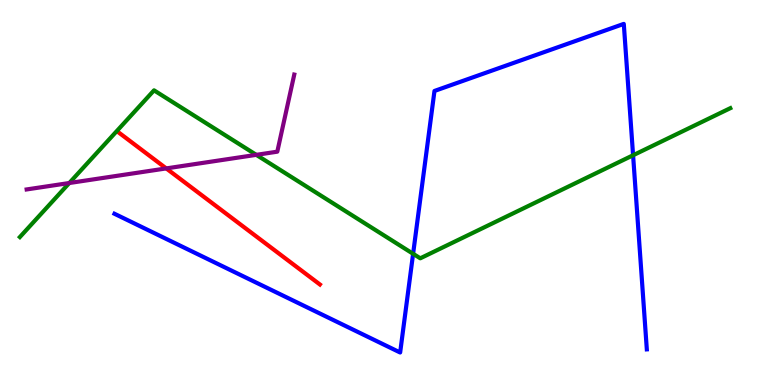[{'lines': ['blue', 'red'], 'intersections': []}, {'lines': ['green', 'red'], 'intersections': []}, {'lines': ['purple', 'red'], 'intersections': [{'x': 2.15, 'y': 5.63}]}, {'lines': ['blue', 'green'], 'intersections': [{'x': 5.33, 'y': 3.41}, {'x': 8.17, 'y': 5.97}]}, {'lines': ['blue', 'purple'], 'intersections': []}, {'lines': ['green', 'purple'], 'intersections': [{'x': 0.894, 'y': 5.25}, {'x': 3.31, 'y': 5.98}]}]